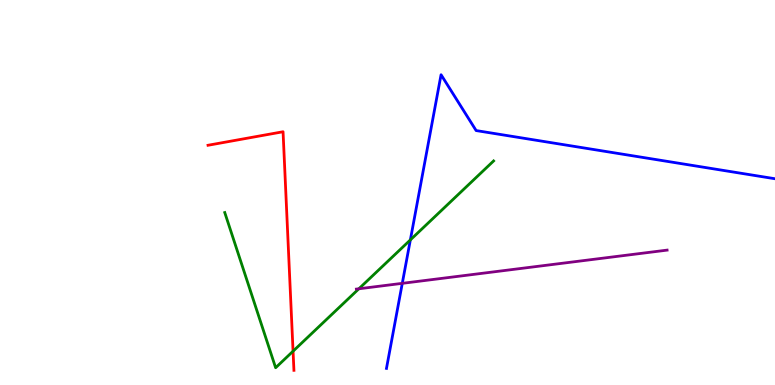[{'lines': ['blue', 'red'], 'intersections': []}, {'lines': ['green', 'red'], 'intersections': [{'x': 3.78, 'y': 0.878}]}, {'lines': ['purple', 'red'], 'intersections': []}, {'lines': ['blue', 'green'], 'intersections': [{'x': 5.29, 'y': 3.77}]}, {'lines': ['blue', 'purple'], 'intersections': [{'x': 5.19, 'y': 2.64}]}, {'lines': ['green', 'purple'], 'intersections': [{'x': 4.63, 'y': 2.5}]}]